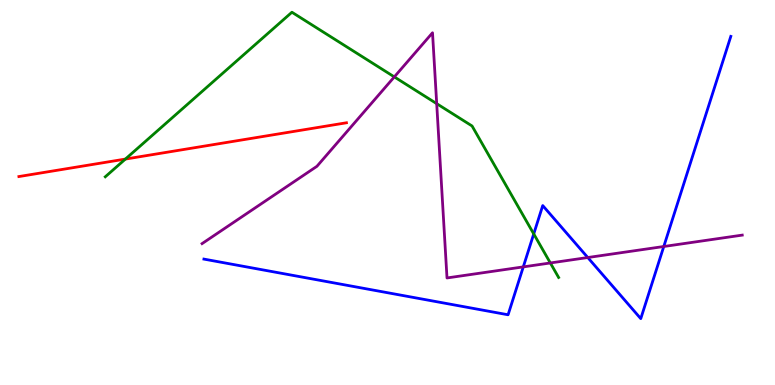[{'lines': ['blue', 'red'], 'intersections': []}, {'lines': ['green', 'red'], 'intersections': [{'x': 1.62, 'y': 5.87}]}, {'lines': ['purple', 'red'], 'intersections': []}, {'lines': ['blue', 'green'], 'intersections': [{'x': 6.89, 'y': 3.92}]}, {'lines': ['blue', 'purple'], 'intersections': [{'x': 6.75, 'y': 3.07}, {'x': 7.58, 'y': 3.31}, {'x': 8.56, 'y': 3.6}]}, {'lines': ['green', 'purple'], 'intersections': [{'x': 5.09, 'y': 8.0}, {'x': 5.63, 'y': 7.31}, {'x': 7.1, 'y': 3.17}]}]